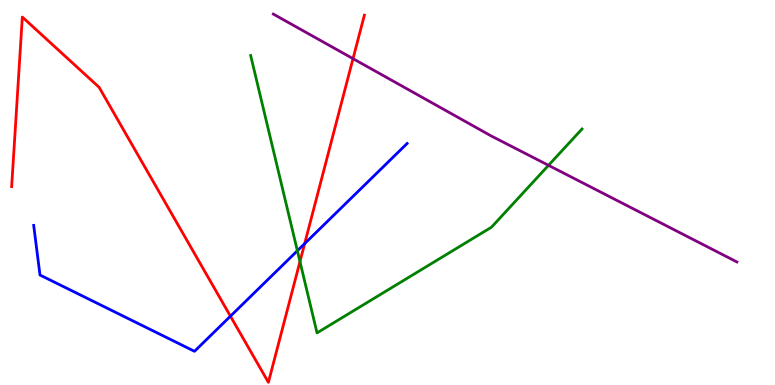[{'lines': ['blue', 'red'], 'intersections': [{'x': 2.97, 'y': 1.79}, {'x': 3.93, 'y': 3.67}]}, {'lines': ['green', 'red'], 'intersections': [{'x': 3.87, 'y': 3.21}]}, {'lines': ['purple', 'red'], 'intersections': [{'x': 4.56, 'y': 8.48}]}, {'lines': ['blue', 'green'], 'intersections': [{'x': 3.84, 'y': 3.49}]}, {'lines': ['blue', 'purple'], 'intersections': []}, {'lines': ['green', 'purple'], 'intersections': [{'x': 7.08, 'y': 5.71}]}]